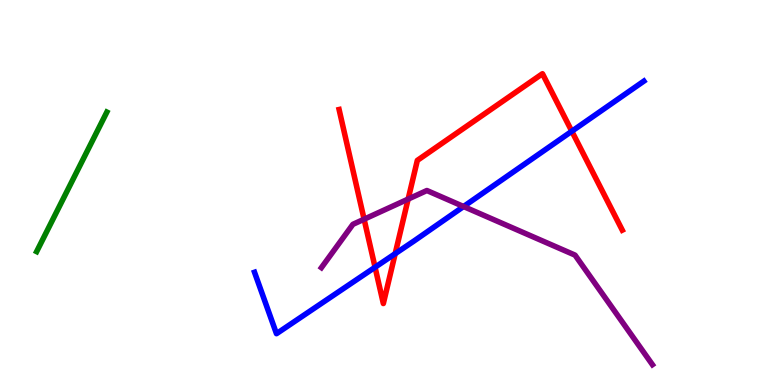[{'lines': ['blue', 'red'], 'intersections': [{'x': 4.84, 'y': 3.06}, {'x': 5.1, 'y': 3.41}, {'x': 7.38, 'y': 6.59}]}, {'lines': ['green', 'red'], 'intersections': []}, {'lines': ['purple', 'red'], 'intersections': [{'x': 4.7, 'y': 4.31}, {'x': 5.27, 'y': 4.83}]}, {'lines': ['blue', 'green'], 'intersections': []}, {'lines': ['blue', 'purple'], 'intersections': [{'x': 5.98, 'y': 4.64}]}, {'lines': ['green', 'purple'], 'intersections': []}]